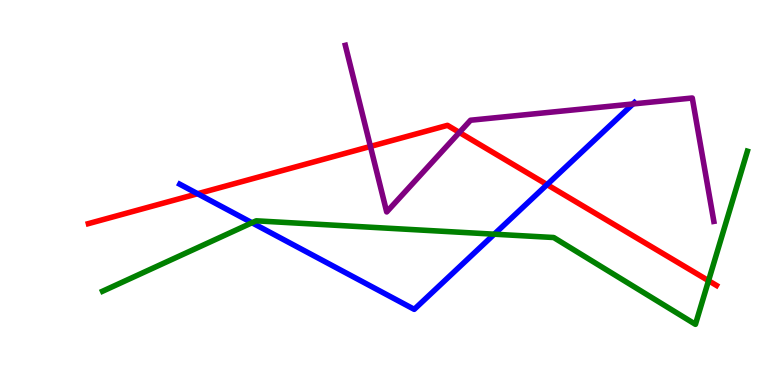[{'lines': ['blue', 'red'], 'intersections': [{'x': 2.55, 'y': 4.97}, {'x': 7.06, 'y': 5.2}]}, {'lines': ['green', 'red'], 'intersections': [{'x': 9.14, 'y': 2.71}]}, {'lines': ['purple', 'red'], 'intersections': [{'x': 4.78, 'y': 6.2}, {'x': 5.93, 'y': 6.56}]}, {'lines': ['blue', 'green'], 'intersections': [{'x': 3.25, 'y': 4.21}, {'x': 6.38, 'y': 3.92}]}, {'lines': ['blue', 'purple'], 'intersections': [{'x': 8.17, 'y': 7.3}]}, {'lines': ['green', 'purple'], 'intersections': []}]